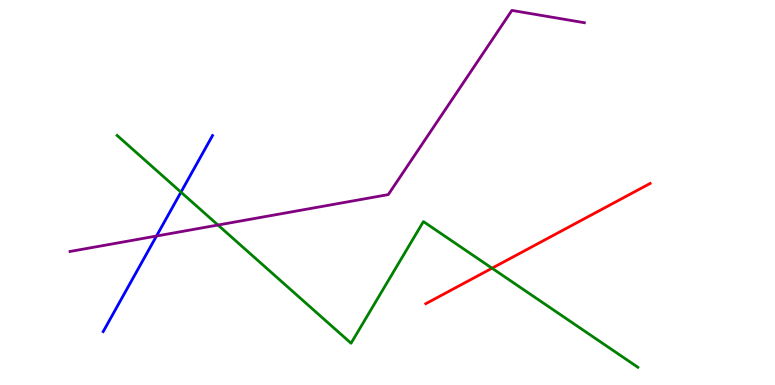[{'lines': ['blue', 'red'], 'intersections': []}, {'lines': ['green', 'red'], 'intersections': [{'x': 6.35, 'y': 3.03}]}, {'lines': ['purple', 'red'], 'intersections': []}, {'lines': ['blue', 'green'], 'intersections': [{'x': 2.33, 'y': 5.01}]}, {'lines': ['blue', 'purple'], 'intersections': [{'x': 2.02, 'y': 3.87}]}, {'lines': ['green', 'purple'], 'intersections': [{'x': 2.81, 'y': 4.15}]}]